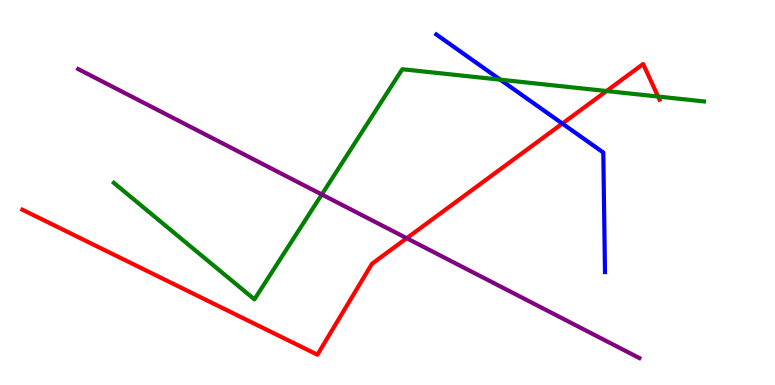[{'lines': ['blue', 'red'], 'intersections': [{'x': 7.26, 'y': 6.79}]}, {'lines': ['green', 'red'], 'intersections': [{'x': 7.83, 'y': 7.64}, {'x': 8.49, 'y': 7.49}]}, {'lines': ['purple', 'red'], 'intersections': [{'x': 5.25, 'y': 3.81}]}, {'lines': ['blue', 'green'], 'intersections': [{'x': 6.45, 'y': 7.93}]}, {'lines': ['blue', 'purple'], 'intersections': []}, {'lines': ['green', 'purple'], 'intersections': [{'x': 4.15, 'y': 4.95}]}]